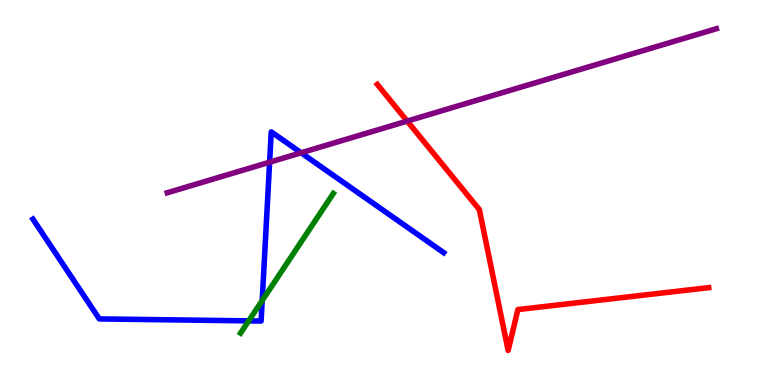[{'lines': ['blue', 'red'], 'intersections': []}, {'lines': ['green', 'red'], 'intersections': []}, {'lines': ['purple', 'red'], 'intersections': [{'x': 5.25, 'y': 6.85}]}, {'lines': ['blue', 'green'], 'intersections': [{'x': 3.21, 'y': 1.67}, {'x': 3.38, 'y': 2.19}]}, {'lines': ['blue', 'purple'], 'intersections': [{'x': 3.48, 'y': 5.79}, {'x': 3.89, 'y': 6.03}]}, {'lines': ['green', 'purple'], 'intersections': []}]